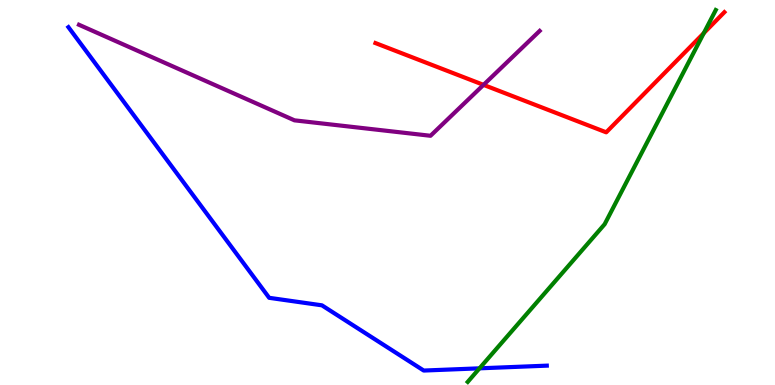[{'lines': ['blue', 'red'], 'intersections': []}, {'lines': ['green', 'red'], 'intersections': [{'x': 9.08, 'y': 9.14}]}, {'lines': ['purple', 'red'], 'intersections': [{'x': 6.24, 'y': 7.8}]}, {'lines': ['blue', 'green'], 'intersections': [{'x': 6.19, 'y': 0.433}]}, {'lines': ['blue', 'purple'], 'intersections': []}, {'lines': ['green', 'purple'], 'intersections': []}]